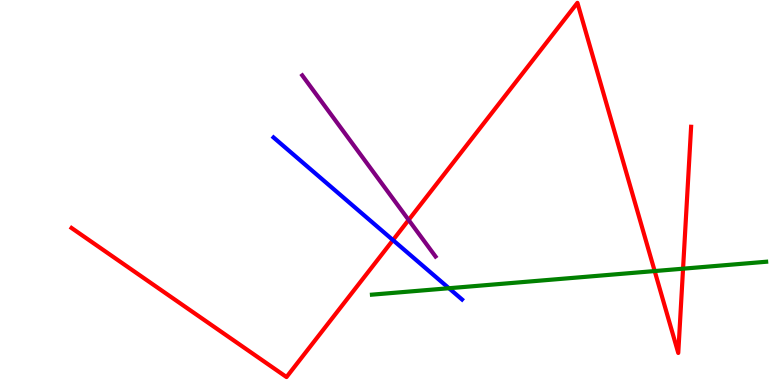[{'lines': ['blue', 'red'], 'intersections': [{'x': 5.07, 'y': 3.76}]}, {'lines': ['green', 'red'], 'intersections': [{'x': 8.45, 'y': 2.96}, {'x': 8.81, 'y': 3.02}]}, {'lines': ['purple', 'red'], 'intersections': [{'x': 5.27, 'y': 4.29}]}, {'lines': ['blue', 'green'], 'intersections': [{'x': 5.79, 'y': 2.51}]}, {'lines': ['blue', 'purple'], 'intersections': []}, {'lines': ['green', 'purple'], 'intersections': []}]